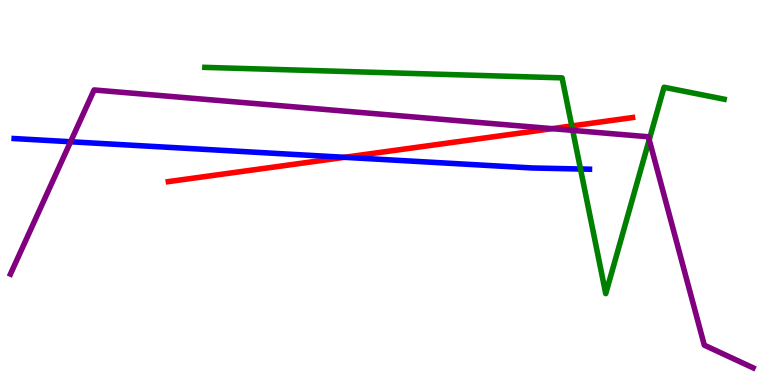[{'lines': ['blue', 'red'], 'intersections': [{'x': 4.45, 'y': 5.91}]}, {'lines': ['green', 'red'], 'intersections': [{'x': 7.38, 'y': 6.73}]}, {'lines': ['purple', 'red'], 'intersections': [{'x': 7.12, 'y': 6.66}]}, {'lines': ['blue', 'green'], 'intersections': [{'x': 7.49, 'y': 5.61}]}, {'lines': ['blue', 'purple'], 'intersections': [{'x': 0.911, 'y': 6.32}]}, {'lines': ['green', 'purple'], 'intersections': [{'x': 7.39, 'y': 6.61}, {'x': 8.38, 'y': 6.37}]}]